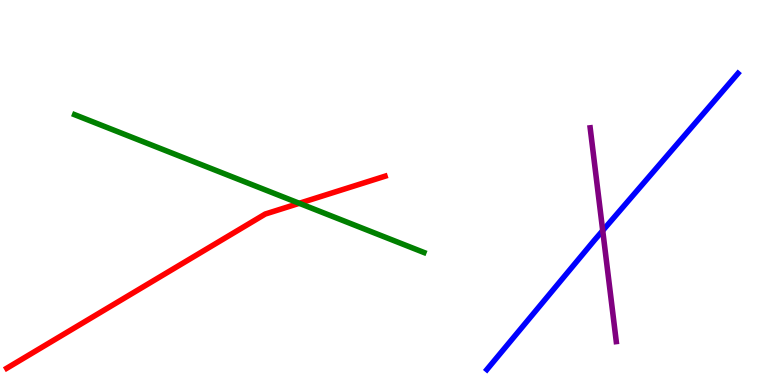[{'lines': ['blue', 'red'], 'intersections': []}, {'lines': ['green', 'red'], 'intersections': [{'x': 3.86, 'y': 4.72}]}, {'lines': ['purple', 'red'], 'intersections': []}, {'lines': ['blue', 'green'], 'intersections': []}, {'lines': ['blue', 'purple'], 'intersections': [{'x': 7.78, 'y': 4.01}]}, {'lines': ['green', 'purple'], 'intersections': []}]